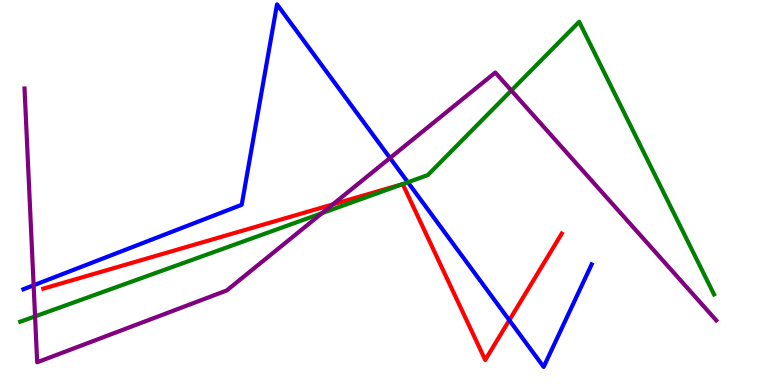[{'lines': ['blue', 'red'], 'intersections': [{'x': 6.57, 'y': 1.68}]}, {'lines': ['green', 'red'], 'intersections': [{'x': 5.2, 'y': 5.22}]}, {'lines': ['purple', 'red'], 'intersections': [{'x': 4.29, 'y': 4.69}]}, {'lines': ['blue', 'green'], 'intersections': [{'x': 5.26, 'y': 5.27}]}, {'lines': ['blue', 'purple'], 'intersections': [{'x': 0.434, 'y': 2.59}, {'x': 5.03, 'y': 5.9}]}, {'lines': ['green', 'purple'], 'intersections': [{'x': 0.452, 'y': 1.78}, {'x': 4.16, 'y': 4.46}, {'x': 6.6, 'y': 7.65}]}]